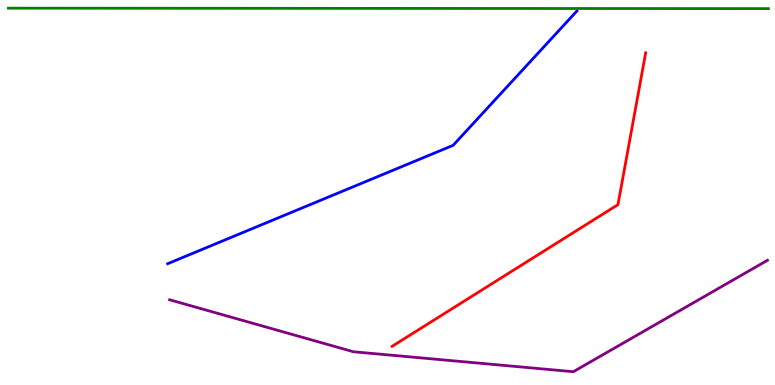[{'lines': ['blue', 'red'], 'intersections': []}, {'lines': ['green', 'red'], 'intersections': []}, {'lines': ['purple', 'red'], 'intersections': []}, {'lines': ['blue', 'green'], 'intersections': []}, {'lines': ['blue', 'purple'], 'intersections': []}, {'lines': ['green', 'purple'], 'intersections': []}]